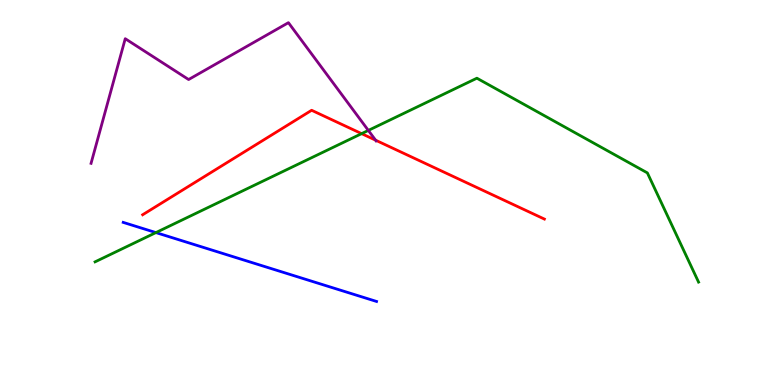[{'lines': ['blue', 'red'], 'intersections': []}, {'lines': ['green', 'red'], 'intersections': [{'x': 4.67, 'y': 6.53}]}, {'lines': ['purple', 'red'], 'intersections': [{'x': 4.85, 'y': 6.36}]}, {'lines': ['blue', 'green'], 'intersections': [{'x': 2.01, 'y': 3.96}]}, {'lines': ['blue', 'purple'], 'intersections': []}, {'lines': ['green', 'purple'], 'intersections': [{'x': 4.75, 'y': 6.61}]}]